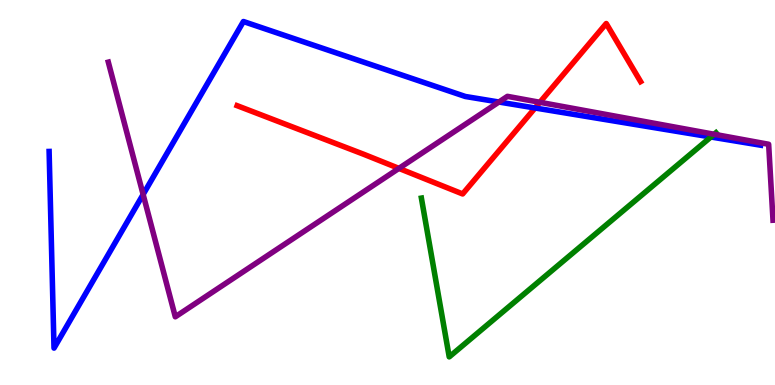[{'lines': ['blue', 'red'], 'intersections': [{'x': 6.9, 'y': 7.2}]}, {'lines': ['green', 'red'], 'intersections': []}, {'lines': ['purple', 'red'], 'intersections': [{'x': 5.15, 'y': 5.63}, {'x': 6.97, 'y': 7.34}]}, {'lines': ['blue', 'green'], 'intersections': [{'x': 9.17, 'y': 6.44}]}, {'lines': ['blue', 'purple'], 'intersections': [{'x': 1.85, 'y': 4.95}, {'x': 6.44, 'y': 7.35}]}, {'lines': ['green', 'purple'], 'intersections': [{'x': 9.21, 'y': 6.51}]}]